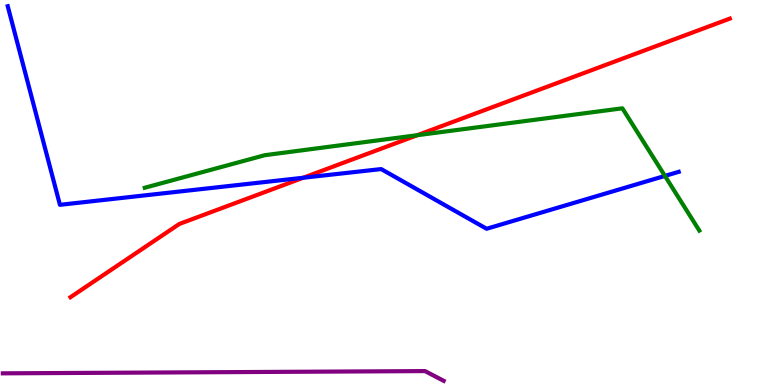[{'lines': ['blue', 'red'], 'intersections': [{'x': 3.91, 'y': 5.38}]}, {'lines': ['green', 'red'], 'intersections': [{'x': 5.38, 'y': 6.49}]}, {'lines': ['purple', 'red'], 'intersections': []}, {'lines': ['blue', 'green'], 'intersections': [{'x': 8.58, 'y': 5.43}]}, {'lines': ['blue', 'purple'], 'intersections': []}, {'lines': ['green', 'purple'], 'intersections': []}]